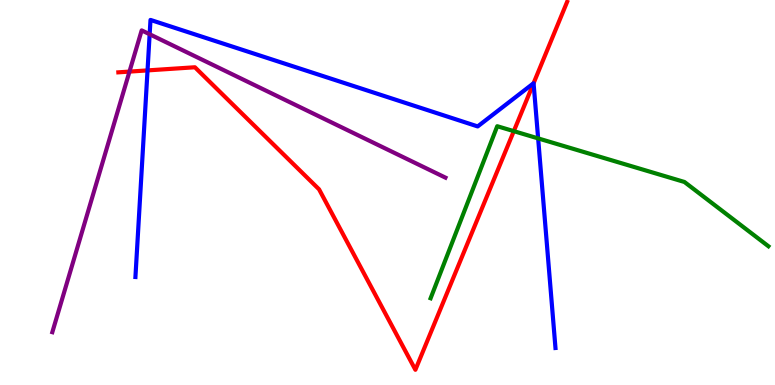[{'lines': ['blue', 'red'], 'intersections': [{'x': 1.9, 'y': 8.17}, {'x': 6.88, 'y': 7.84}]}, {'lines': ['green', 'red'], 'intersections': [{'x': 6.63, 'y': 6.59}]}, {'lines': ['purple', 'red'], 'intersections': [{'x': 1.67, 'y': 8.14}]}, {'lines': ['blue', 'green'], 'intersections': [{'x': 6.94, 'y': 6.41}]}, {'lines': ['blue', 'purple'], 'intersections': [{'x': 1.93, 'y': 9.11}]}, {'lines': ['green', 'purple'], 'intersections': []}]